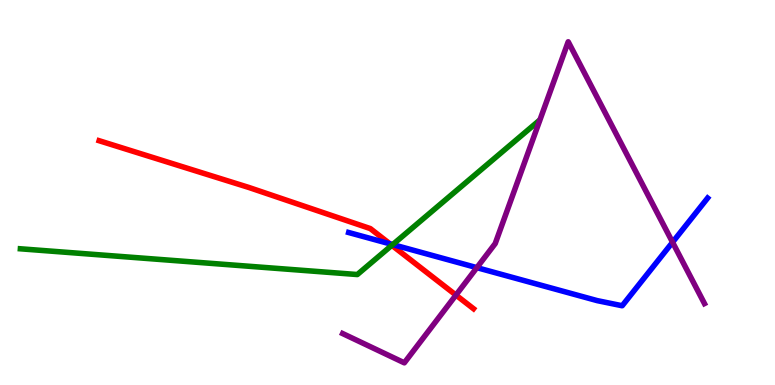[{'lines': ['blue', 'red'], 'intersections': [{'x': 5.03, 'y': 3.67}]}, {'lines': ['green', 'red'], 'intersections': [{'x': 5.06, 'y': 3.63}]}, {'lines': ['purple', 'red'], 'intersections': [{'x': 5.88, 'y': 2.34}]}, {'lines': ['blue', 'green'], 'intersections': [{'x': 5.07, 'y': 3.65}]}, {'lines': ['blue', 'purple'], 'intersections': [{'x': 6.15, 'y': 3.05}, {'x': 8.68, 'y': 3.71}]}, {'lines': ['green', 'purple'], 'intersections': []}]